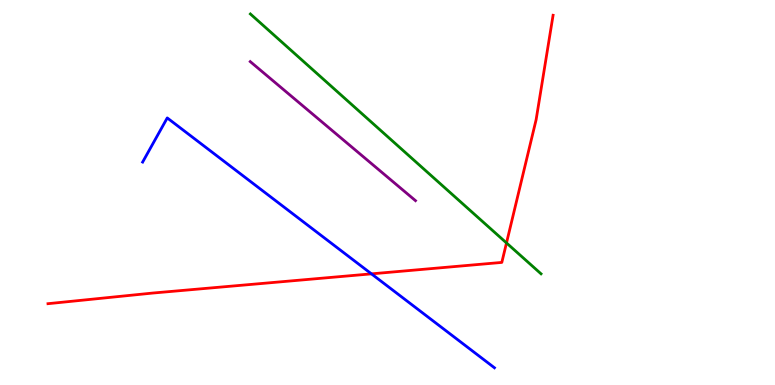[{'lines': ['blue', 'red'], 'intersections': [{'x': 4.79, 'y': 2.89}]}, {'lines': ['green', 'red'], 'intersections': [{'x': 6.54, 'y': 3.69}]}, {'lines': ['purple', 'red'], 'intersections': []}, {'lines': ['blue', 'green'], 'intersections': []}, {'lines': ['blue', 'purple'], 'intersections': []}, {'lines': ['green', 'purple'], 'intersections': []}]